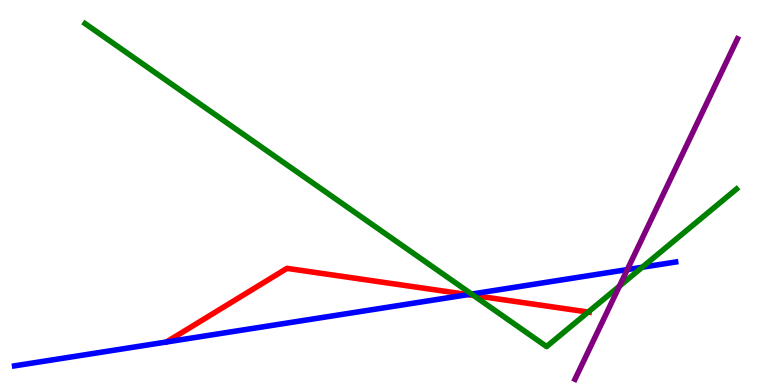[{'lines': ['blue', 'red'], 'intersections': [{'x': 6.04, 'y': 2.35}]}, {'lines': ['green', 'red'], 'intersections': [{'x': 6.11, 'y': 2.33}, {'x': 7.59, 'y': 1.89}]}, {'lines': ['purple', 'red'], 'intersections': []}, {'lines': ['blue', 'green'], 'intersections': [{'x': 6.08, 'y': 2.36}, {'x': 8.29, 'y': 3.06}]}, {'lines': ['blue', 'purple'], 'intersections': [{'x': 8.09, 'y': 3.0}]}, {'lines': ['green', 'purple'], 'intersections': [{'x': 7.99, 'y': 2.57}]}]